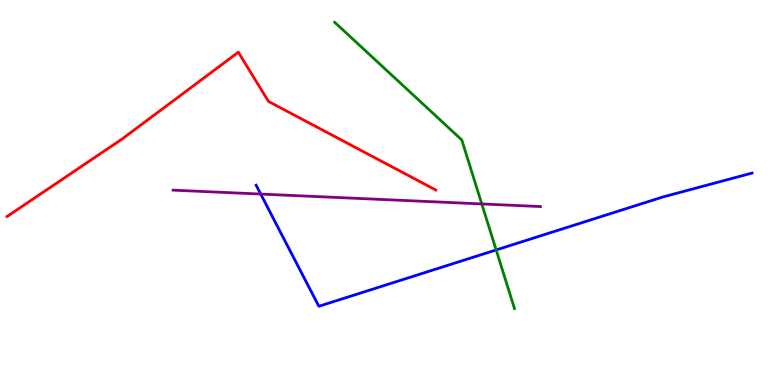[{'lines': ['blue', 'red'], 'intersections': []}, {'lines': ['green', 'red'], 'intersections': []}, {'lines': ['purple', 'red'], 'intersections': []}, {'lines': ['blue', 'green'], 'intersections': [{'x': 6.4, 'y': 3.51}]}, {'lines': ['blue', 'purple'], 'intersections': [{'x': 3.36, 'y': 4.96}]}, {'lines': ['green', 'purple'], 'intersections': [{'x': 6.22, 'y': 4.7}]}]